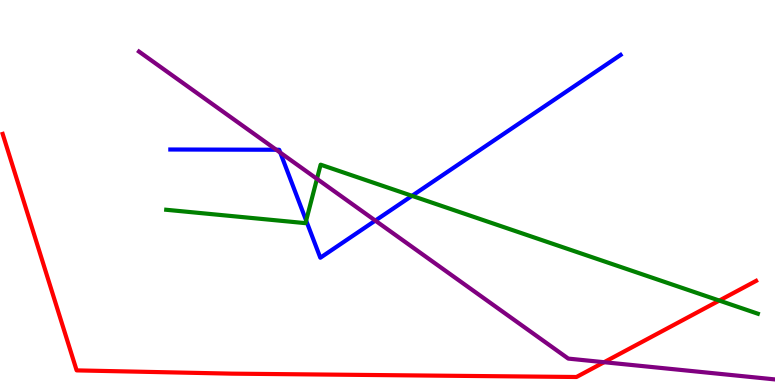[{'lines': ['blue', 'red'], 'intersections': []}, {'lines': ['green', 'red'], 'intersections': [{'x': 9.28, 'y': 2.19}]}, {'lines': ['purple', 'red'], 'intersections': [{'x': 7.79, 'y': 0.592}]}, {'lines': ['blue', 'green'], 'intersections': [{'x': 3.95, 'y': 4.27}, {'x': 5.32, 'y': 4.91}]}, {'lines': ['blue', 'purple'], 'intersections': [{'x': 3.56, 'y': 6.11}, {'x': 3.62, 'y': 6.04}, {'x': 4.84, 'y': 4.27}]}, {'lines': ['green', 'purple'], 'intersections': [{'x': 4.09, 'y': 5.35}]}]